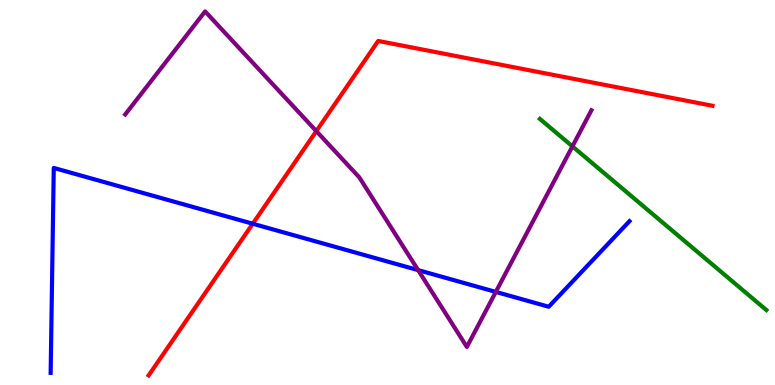[{'lines': ['blue', 'red'], 'intersections': [{'x': 3.26, 'y': 4.19}]}, {'lines': ['green', 'red'], 'intersections': []}, {'lines': ['purple', 'red'], 'intersections': [{'x': 4.08, 'y': 6.59}]}, {'lines': ['blue', 'green'], 'intersections': []}, {'lines': ['blue', 'purple'], 'intersections': [{'x': 5.4, 'y': 2.98}, {'x': 6.4, 'y': 2.42}]}, {'lines': ['green', 'purple'], 'intersections': [{'x': 7.39, 'y': 6.2}]}]